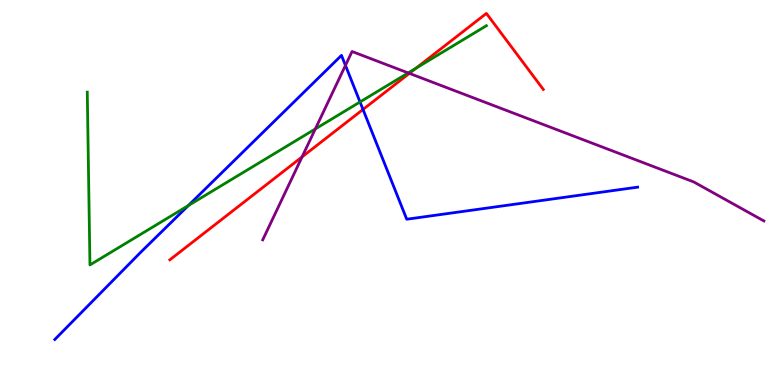[{'lines': ['blue', 'red'], 'intersections': [{'x': 4.68, 'y': 7.16}]}, {'lines': ['green', 'red'], 'intersections': [{'x': 5.37, 'y': 8.23}]}, {'lines': ['purple', 'red'], 'intersections': [{'x': 3.9, 'y': 5.92}, {'x': 5.28, 'y': 8.09}]}, {'lines': ['blue', 'green'], 'intersections': [{'x': 2.43, 'y': 4.66}, {'x': 4.65, 'y': 7.35}]}, {'lines': ['blue', 'purple'], 'intersections': [{'x': 4.46, 'y': 8.3}]}, {'lines': ['green', 'purple'], 'intersections': [{'x': 4.07, 'y': 6.65}, {'x': 5.27, 'y': 8.11}]}]